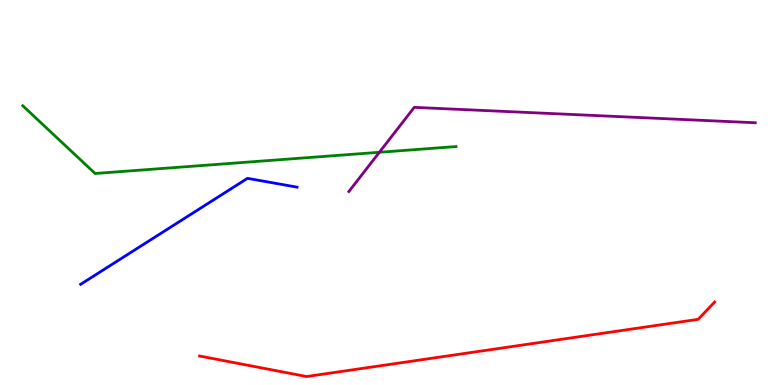[{'lines': ['blue', 'red'], 'intersections': []}, {'lines': ['green', 'red'], 'intersections': []}, {'lines': ['purple', 'red'], 'intersections': []}, {'lines': ['blue', 'green'], 'intersections': []}, {'lines': ['blue', 'purple'], 'intersections': []}, {'lines': ['green', 'purple'], 'intersections': [{'x': 4.89, 'y': 6.04}]}]